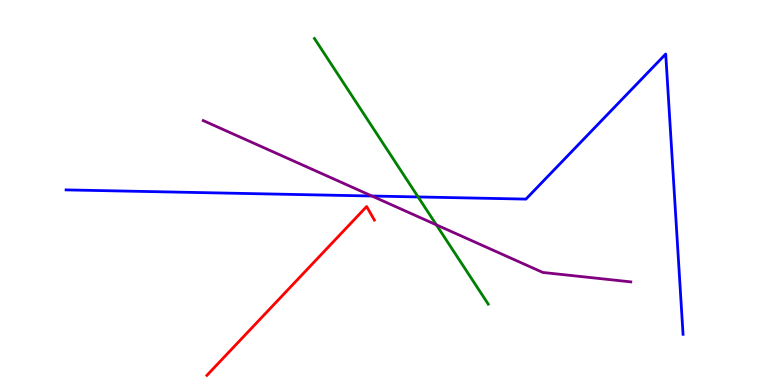[{'lines': ['blue', 'red'], 'intersections': []}, {'lines': ['green', 'red'], 'intersections': []}, {'lines': ['purple', 'red'], 'intersections': []}, {'lines': ['blue', 'green'], 'intersections': [{'x': 5.39, 'y': 4.88}]}, {'lines': ['blue', 'purple'], 'intersections': [{'x': 4.8, 'y': 4.91}]}, {'lines': ['green', 'purple'], 'intersections': [{'x': 5.63, 'y': 4.16}]}]